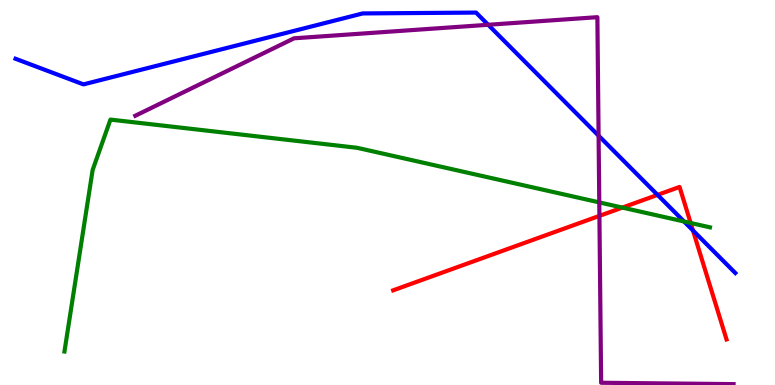[{'lines': ['blue', 'red'], 'intersections': [{'x': 8.48, 'y': 4.94}, {'x': 8.94, 'y': 4.01}]}, {'lines': ['green', 'red'], 'intersections': [{'x': 8.03, 'y': 4.61}, {'x': 8.91, 'y': 4.21}]}, {'lines': ['purple', 'red'], 'intersections': [{'x': 7.73, 'y': 4.39}]}, {'lines': ['blue', 'green'], 'intersections': [{'x': 8.83, 'y': 4.25}]}, {'lines': ['blue', 'purple'], 'intersections': [{'x': 6.3, 'y': 9.36}, {'x': 7.72, 'y': 6.48}]}, {'lines': ['green', 'purple'], 'intersections': [{'x': 7.73, 'y': 4.74}]}]